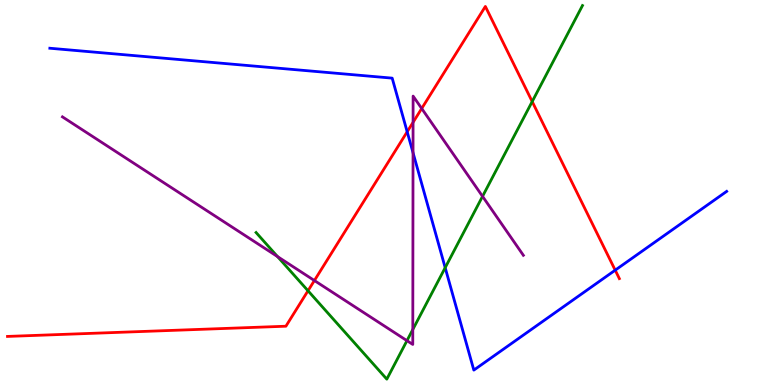[{'lines': ['blue', 'red'], 'intersections': [{'x': 5.25, 'y': 6.58}, {'x': 7.94, 'y': 2.98}]}, {'lines': ['green', 'red'], 'intersections': [{'x': 3.97, 'y': 2.45}, {'x': 6.87, 'y': 7.36}]}, {'lines': ['purple', 'red'], 'intersections': [{'x': 4.06, 'y': 2.71}, {'x': 5.33, 'y': 6.82}, {'x': 5.44, 'y': 7.18}]}, {'lines': ['blue', 'green'], 'intersections': [{'x': 5.74, 'y': 3.05}]}, {'lines': ['blue', 'purple'], 'intersections': [{'x': 5.33, 'y': 6.03}]}, {'lines': ['green', 'purple'], 'intersections': [{'x': 3.58, 'y': 3.34}, {'x': 5.25, 'y': 1.15}, {'x': 5.33, 'y': 1.44}, {'x': 6.23, 'y': 4.9}]}]